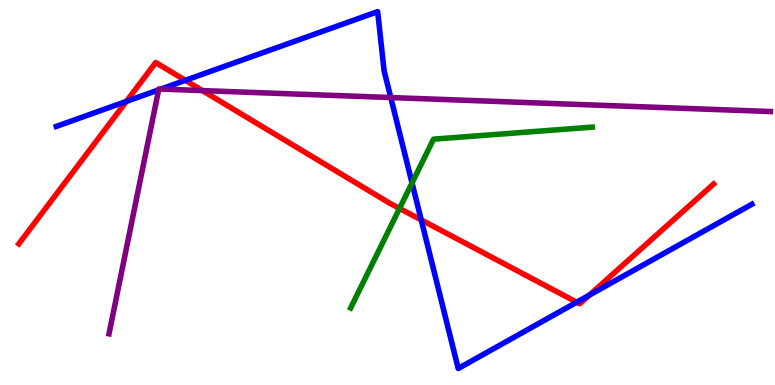[{'lines': ['blue', 'red'], 'intersections': [{'x': 1.63, 'y': 7.37}, {'x': 2.39, 'y': 7.91}, {'x': 5.44, 'y': 4.29}, {'x': 7.44, 'y': 2.15}, {'x': 7.6, 'y': 2.33}]}, {'lines': ['green', 'red'], 'intersections': [{'x': 5.16, 'y': 4.59}]}, {'lines': ['purple', 'red'], 'intersections': [{'x': 2.61, 'y': 7.65}]}, {'lines': ['blue', 'green'], 'intersections': [{'x': 5.32, 'y': 5.25}]}, {'lines': ['blue', 'purple'], 'intersections': [{'x': 2.05, 'y': 7.67}, {'x': 2.08, 'y': 7.69}, {'x': 5.04, 'y': 7.47}]}, {'lines': ['green', 'purple'], 'intersections': []}]